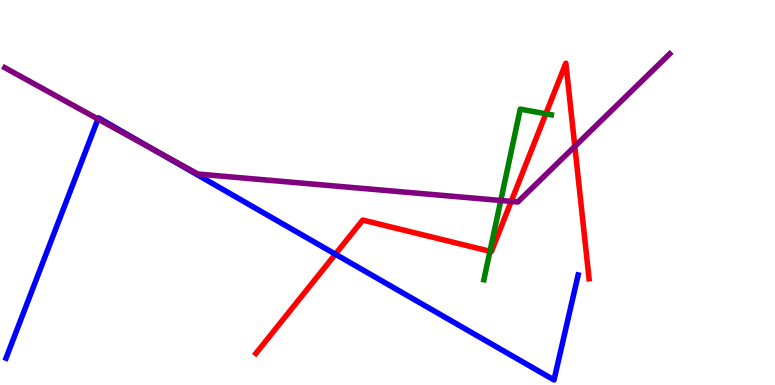[{'lines': ['blue', 'red'], 'intersections': [{'x': 4.33, 'y': 3.4}]}, {'lines': ['green', 'red'], 'intersections': [{'x': 6.32, 'y': 3.47}, {'x': 7.04, 'y': 7.04}]}, {'lines': ['purple', 'red'], 'intersections': [{'x': 6.6, 'y': 4.77}, {'x': 7.42, 'y': 6.2}]}, {'lines': ['blue', 'green'], 'intersections': []}, {'lines': ['blue', 'purple'], 'intersections': [{'x': 1.26, 'y': 6.91}, {'x': 2.0, 'y': 6.09}]}, {'lines': ['green', 'purple'], 'intersections': [{'x': 6.46, 'y': 4.79}]}]